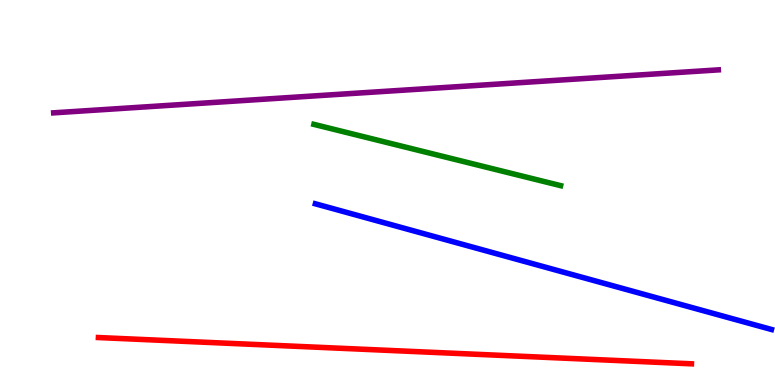[{'lines': ['blue', 'red'], 'intersections': []}, {'lines': ['green', 'red'], 'intersections': []}, {'lines': ['purple', 'red'], 'intersections': []}, {'lines': ['blue', 'green'], 'intersections': []}, {'lines': ['blue', 'purple'], 'intersections': []}, {'lines': ['green', 'purple'], 'intersections': []}]